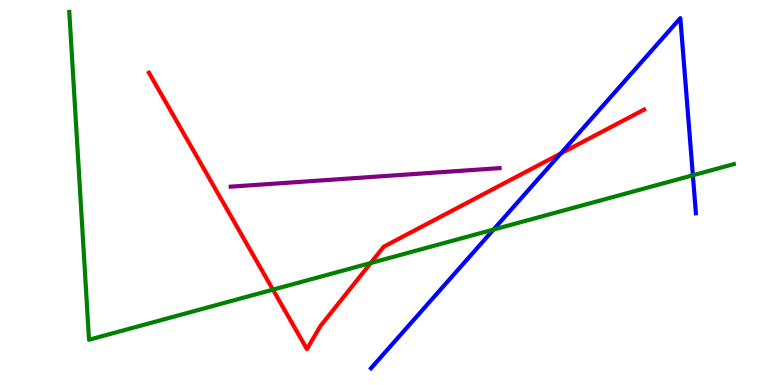[{'lines': ['blue', 'red'], 'intersections': [{'x': 7.24, 'y': 6.01}]}, {'lines': ['green', 'red'], 'intersections': [{'x': 3.52, 'y': 2.48}, {'x': 4.78, 'y': 3.17}]}, {'lines': ['purple', 'red'], 'intersections': []}, {'lines': ['blue', 'green'], 'intersections': [{'x': 6.37, 'y': 4.04}, {'x': 8.94, 'y': 5.45}]}, {'lines': ['blue', 'purple'], 'intersections': []}, {'lines': ['green', 'purple'], 'intersections': []}]